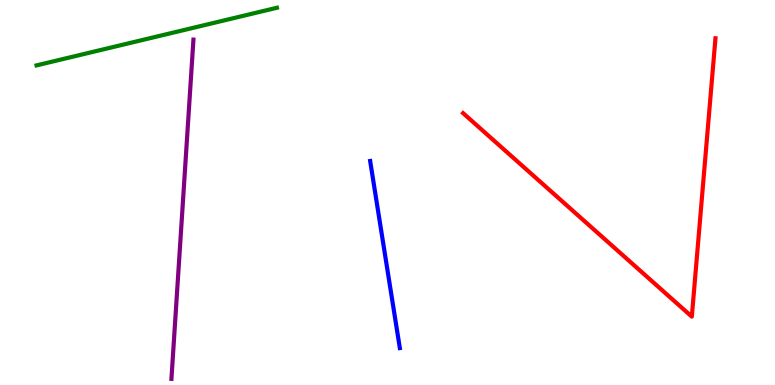[{'lines': ['blue', 'red'], 'intersections': []}, {'lines': ['green', 'red'], 'intersections': []}, {'lines': ['purple', 'red'], 'intersections': []}, {'lines': ['blue', 'green'], 'intersections': []}, {'lines': ['blue', 'purple'], 'intersections': []}, {'lines': ['green', 'purple'], 'intersections': []}]